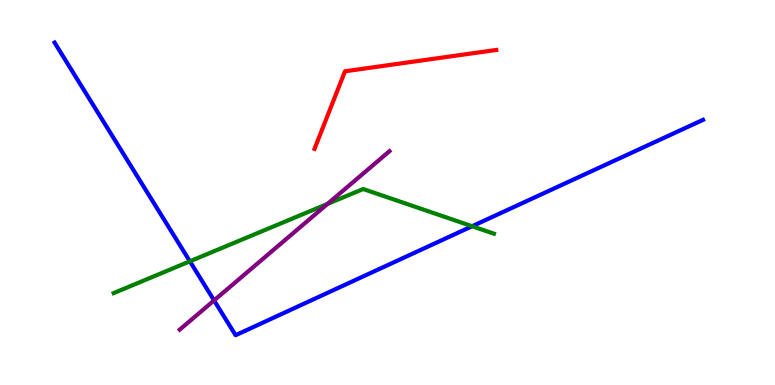[{'lines': ['blue', 'red'], 'intersections': []}, {'lines': ['green', 'red'], 'intersections': []}, {'lines': ['purple', 'red'], 'intersections': []}, {'lines': ['blue', 'green'], 'intersections': [{'x': 2.45, 'y': 3.21}, {'x': 6.09, 'y': 4.12}]}, {'lines': ['blue', 'purple'], 'intersections': [{'x': 2.76, 'y': 2.2}]}, {'lines': ['green', 'purple'], 'intersections': [{'x': 4.23, 'y': 4.7}]}]